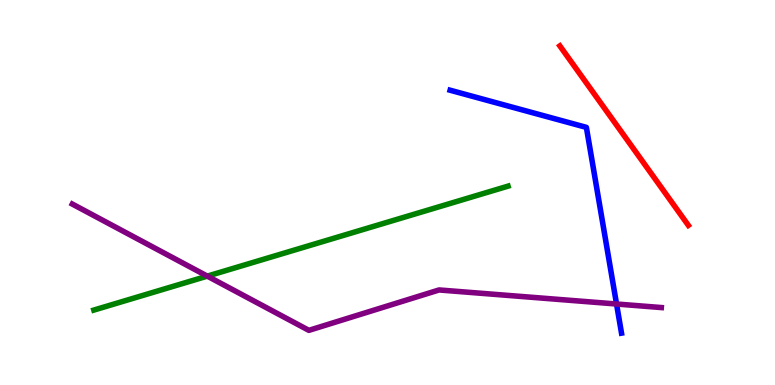[{'lines': ['blue', 'red'], 'intersections': []}, {'lines': ['green', 'red'], 'intersections': []}, {'lines': ['purple', 'red'], 'intersections': []}, {'lines': ['blue', 'green'], 'intersections': []}, {'lines': ['blue', 'purple'], 'intersections': [{'x': 7.96, 'y': 2.1}]}, {'lines': ['green', 'purple'], 'intersections': [{'x': 2.67, 'y': 2.83}]}]